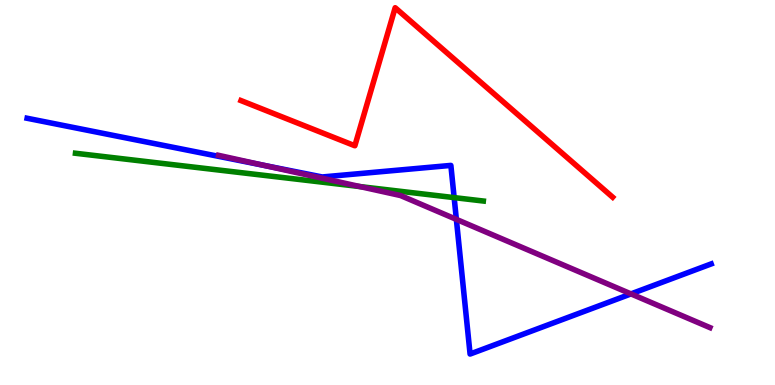[{'lines': ['blue', 'red'], 'intersections': []}, {'lines': ['green', 'red'], 'intersections': []}, {'lines': ['purple', 'red'], 'intersections': []}, {'lines': ['blue', 'green'], 'intersections': [{'x': 5.86, 'y': 4.87}]}, {'lines': ['blue', 'purple'], 'intersections': [{'x': 3.41, 'y': 5.7}, {'x': 5.89, 'y': 4.3}, {'x': 8.14, 'y': 2.37}]}, {'lines': ['green', 'purple'], 'intersections': [{'x': 4.65, 'y': 5.15}]}]